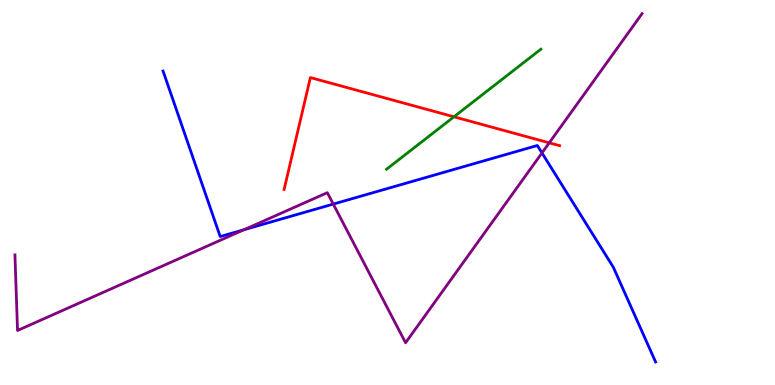[{'lines': ['blue', 'red'], 'intersections': []}, {'lines': ['green', 'red'], 'intersections': [{'x': 5.86, 'y': 6.97}]}, {'lines': ['purple', 'red'], 'intersections': [{'x': 7.09, 'y': 6.29}]}, {'lines': ['blue', 'green'], 'intersections': []}, {'lines': ['blue', 'purple'], 'intersections': [{'x': 3.15, 'y': 4.03}, {'x': 4.3, 'y': 4.7}, {'x': 6.99, 'y': 6.03}]}, {'lines': ['green', 'purple'], 'intersections': []}]